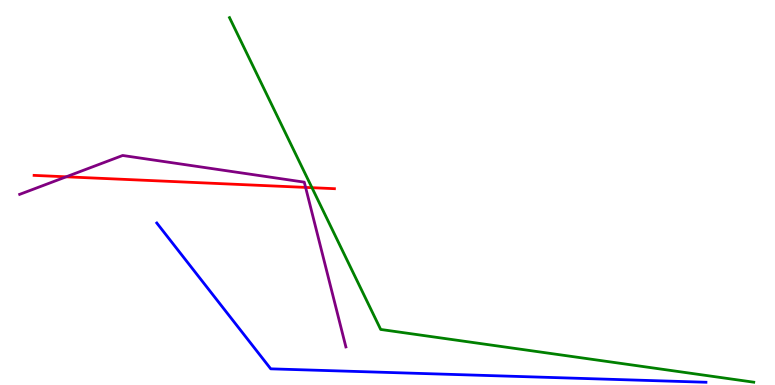[{'lines': ['blue', 'red'], 'intersections': []}, {'lines': ['green', 'red'], 'intersections': [{'x': 4.03, 'y': 5.12}]}, {'lines': ['purple', 'red'], 'intersections': [{'x': 0.854, 'y': 5.41}, {'x': 3.94, 'y': 5.13}]}, {'lines': ['blue', 'green'], 'intersections': []}, {'lines': ['blue', 'purple'], 'intersections': []}, {'lines': ['green', 'purple'], 'intersections': []}]